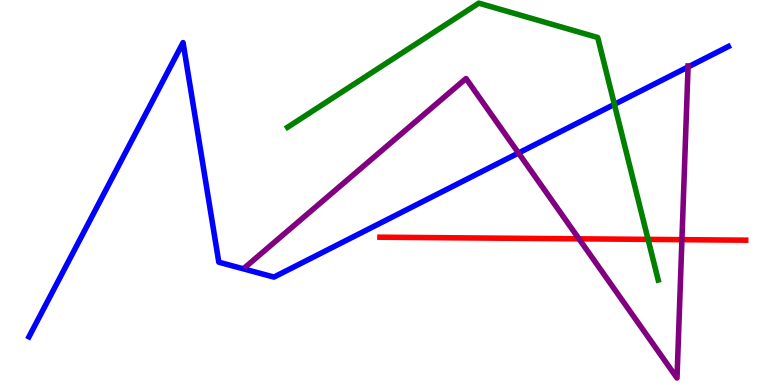[{'lines': ['blue', 'red'], 'intersections': []}, {'lines': ['green', 'red'], 'intersections': [{'x': 8.36, 'y': 3.78}]}, {'lines': ['purple', 'red'], 'intersections': [{'x': 7.47, 'y': 3.8}, {'x': 8.8, 'y': 3.77}]}, {'lines': ['blue', 'green'], 'intersections': [{'x': 7.93, 'y': 7.29}]}, {'lines': ['blue', 'purple'], 'intersections': [{'x': 6.69, 'y': 6.03}, {'x': 8.88, 'y': 8.26}]}, {'lines': ['green', 'purple'], 'intersections': []}]